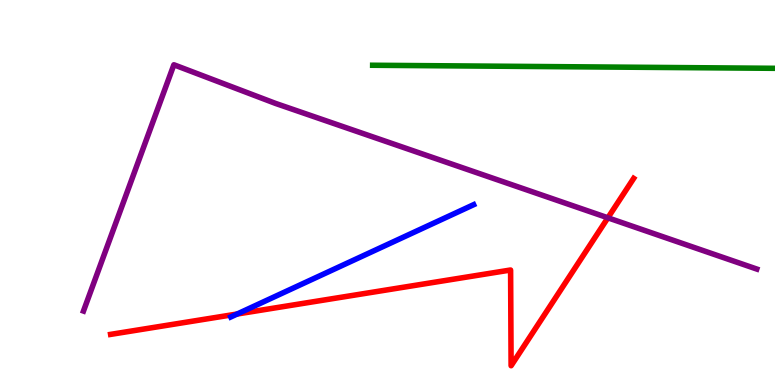[{'lines': ['blue', 'red'], 'intersections': [{'x': 3.06, 'y': 1.84}]}, {'lines': ['green', 'red'], 'intersections': []}, {'lines': ['purple', 'red'], 'intersections': [{'x': 7.84, 'y': 4.34}]}, {'lines': ['blue', 'green'], 'intersections': []}, {'lines': ['blue', 'purple'], 'intersections': []}, {'lines': ['green', 'purple'], 'intersections': []}]